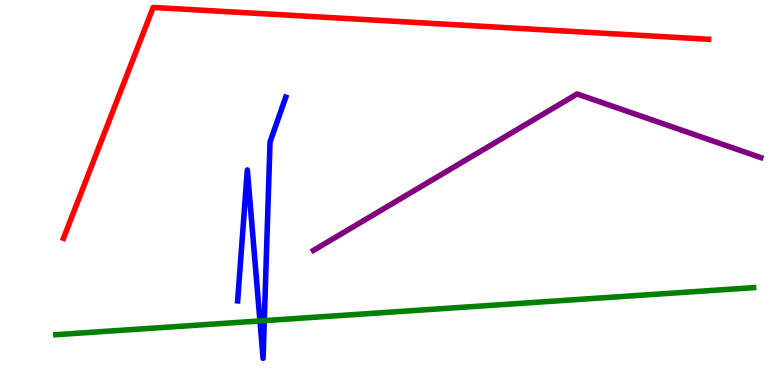[{'lines': ['blue', 'red'], 'intersections': []}, {'lines': ['green', 'red'], 'intersections': []}, {'lines': ['purple', 'red'], 'intersections': []}, {'lines': ['blue', 'green'], 'intersections': [{'x': 3.35, 'y': 1.66}, {'x': 3.41, 'y': 1.67}]}, {'lines': ['blue', 'purple'], 'intersections': []}, {'lines': ['green', 'purple'], 'intersections': []}]